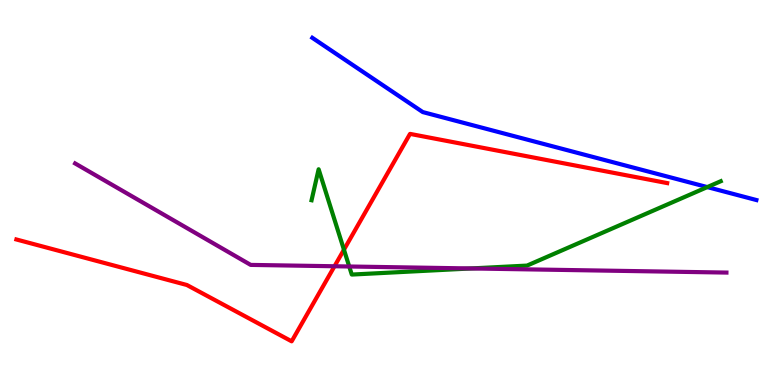[{'lines': ['blue', 'red'], 'intersections': []}, {'lines': ['green', 'red'], 'intersections': [{'x': 4.44, 'y': 3.51}]}, {'lines': ['purple', 'red'], 'intersections': [{'x': 4.32, 'y': 3.08}]}, {'lines': ['blue', 'green'], 'intersections': [{'x': 9.13, 'y': 5.14}]}, {'lines': ['blue', 'purple'], 'intersections': []}, {'lines': ['green', 'purple'], 'intersections': [{'x': 4.51, 'y': 3.08}, {'x': 6.08, 'y': 3.03}]}]